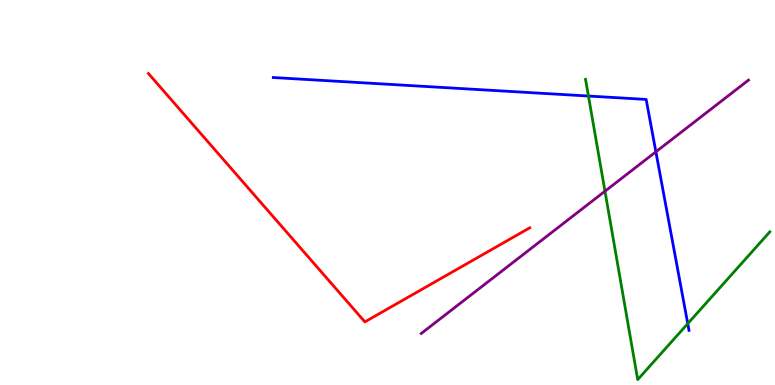[{'lines': ['blue', 'red'], 'intersections': []}, {'lines': ['green', 'red'], 'intersections': []}, {'lines': ['purple', 'red'], 'intersections': []}, {'lines': ['blue', 'green'], 'intersections': [{'x': 7.59, 'y': 7.51}, {'x': 8.87, 'y': 1.59}]}, {'lines': ['blue', 'purple'], 'intersections': [{'x': 8.46, 'y': 6.06}]}, {'lines': ['green', 'purple'], 'intersections': [{'x': 7.81, 'y': 5.03}]}]